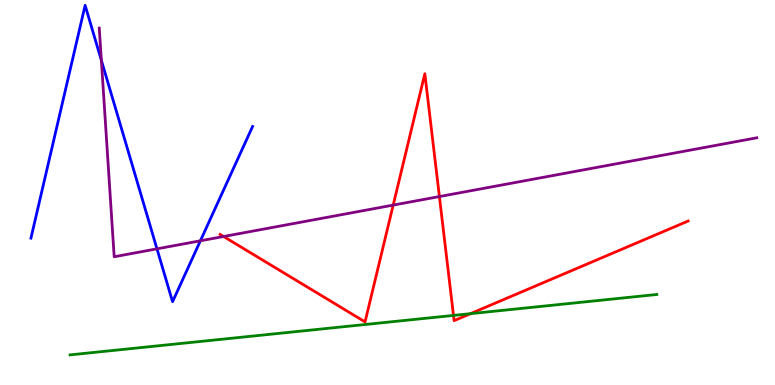[{'lines': ['blue', 'red'], 'intersections': []}, {'lines': ['green', 'red'], 'intersections': [{'x': 5.85, 'y': 1.81}, {'x': 6.07, 'y': 1.85}]}, {'lines': ['purple', 'red'], 'intersections': [{'x': 2.89, 'y': 3.86}, {'x': 5.07, 'y': 4.67}, {'x': 5.67, 'y': 4.89}]}, {'lines': ['blue', 'green'], 'intersections': []}, {'lines': ['blue', 'purple'], 'intersections': [{'x': 1.31, 'y': 8.43}, {'x': 2.03, 'y': 3.54}, {'x': 2.59, 'y': 3.75}]}, {'lines': ['green', 'purple'], 'intersections': []}]